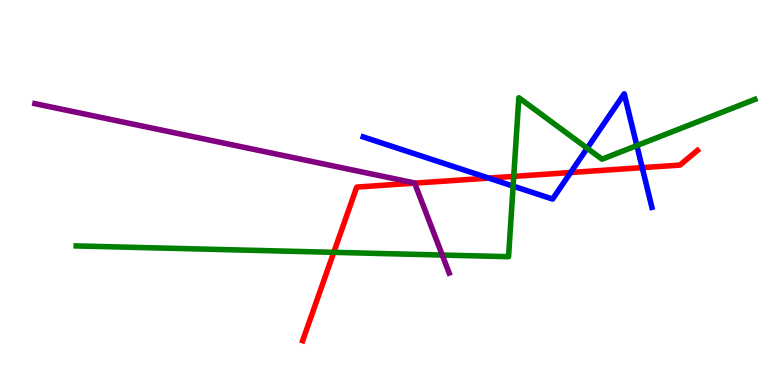[{'lines': ['blue', 'red'], 'intersections': [{'x': 6.31, 'y': 5.37}, {'x': 7.36, 'y': 5.52}, {'x': 8.29, 'y': 5.65}]}, {'lines': ['green', 'red'], 'intersections': [{'x': 4.31, 'y': 3.45}, {'x': 6.63, 'y': 5.42}]}, {'lines': ['purple', 'red'], 'intersections': [{'x': 5.35, 'y': 5.24}]}, {'lines': ['blue', 'green'], 'intersections': [{'x': 6.62, 'y': 5.17}, {'x': 7.58, 'y': 6.15}, {'x': 8.22, 'y': 6.22}]}, {'lines': ['blue', 'purple'], 'intersections': []}, {'lines': ['green', 'purple'], 'intersections': [{'x': 5.71, 'y': 3.38}]}]